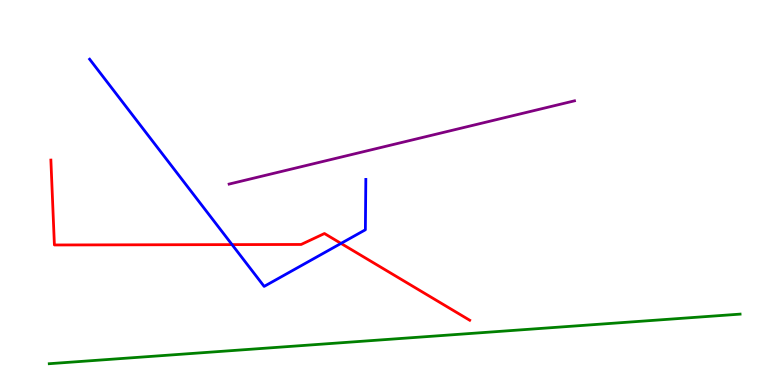[{'lines': ['blue', 'red'], 'intersections': [{'x': 2.99, 'y': 3.65}, {'x': 4.4, 'y': 3.68}]}, {'lines': ['green', 'red'], 'intersections': []}, {'lines': ['purple', 'red'], 'intersections': []}, {'lines': ['blue', 'green'], 'intersections': []}, {'lines': ['blue', 'purple'], 'intersections': []}, {'lines': ['green', 'purple'], 'intersections': []}]